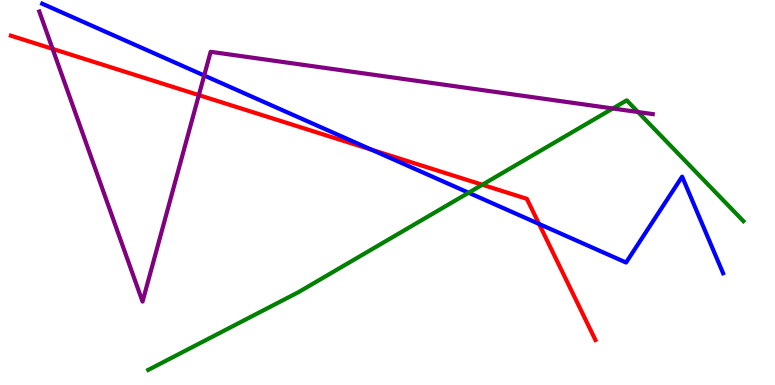[{'lines': ['blue', 'red'], 'intersections': [{'x': 4.8, 'y': 6.11}, {'x': 6.96, 'y': 4.18}]}, {'lines': ['green', 'red'], 'intersections': [{'x': 6.22, 'y': 5.2}]}, {'lines': ['purple', 'red'], 'intersections': [{'x': 0.679, 'y': 8.73}, {'x': 2.57, 'y': 7.53}]}, {'lines': ['blue', 'green'], 'intersections': [{'x': 6.05, 'y': 4.99}]}, {'lines': ['blue', 'purple'], 'intersections': [{'x': 2.63, 'y': 8.04}]}, {'lines': ['green', 'purple'], 'intersections': [{'x': 7.91, 'y': 7.18}, {'x': 8.23, 'y': 7.09}]}]